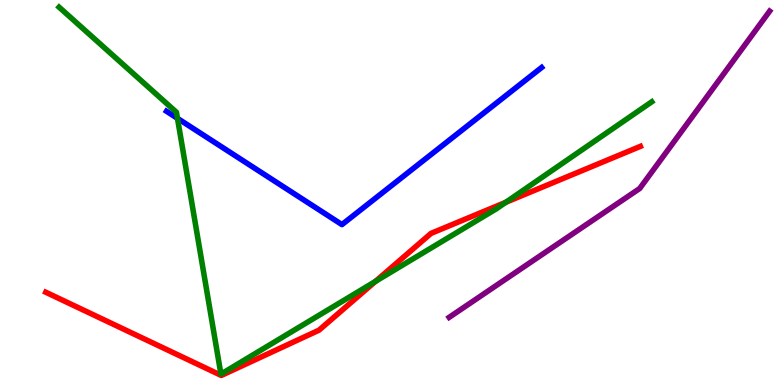[{'lines': ['blue', 'red'], 'intersections': []}, {'lines': ['green', 'red'], 'intersections': [{'x': 4.84, 'y': 2.69}, {'x': 6.53, 'y': 4.75}]}, {'lines': ['purple', 'red'], 'intersections': []}, {'lines': ['blue', 'green'], 'intersections': [{'x': 2.29, 'y': 6.93}]}, {'lines': ['blue', 'purple'], 'intersections': []}, {'lines': ['green', 'purple'], 'intersections': []}]